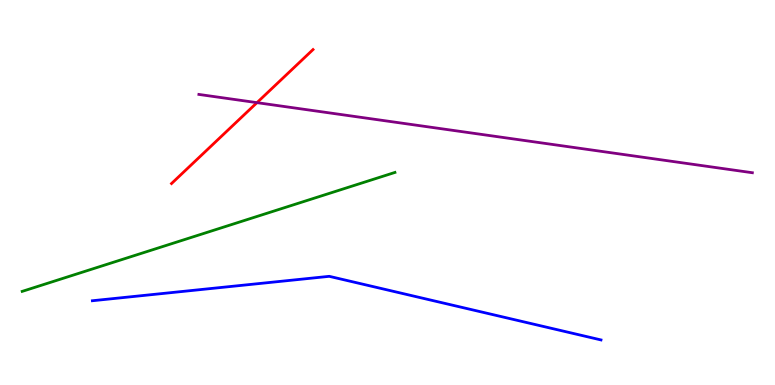[{'lines': ['blue', 'red'], 'intersections': []}, {'lines': ['green', 'red'], 'intersections': []}, {'lines': ['purple', 'red'], 'intersections': [{'x': 3.32, 'y': 7.33}]}, {'lines': ['blue', 'green'], 'intersections': []}, {'lines': ['blue', 'purple'], 'intersections': []}, {'lines': ['green', 'purple'], 'intersections': []}]